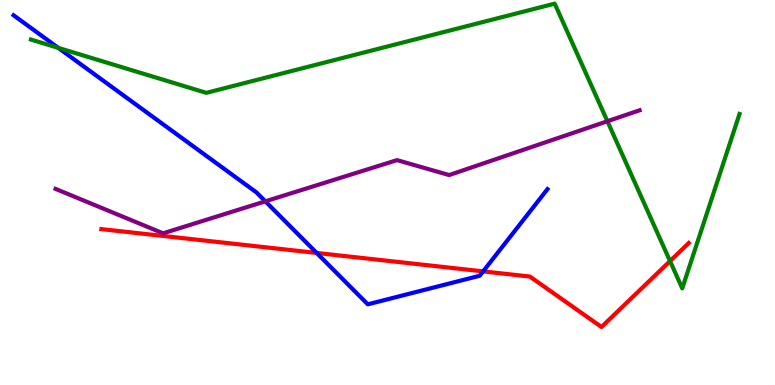[{'lines': ['blue', 'red'], 'intersections': [{'x': 4.09, 'y': 3.43}, {'x': 6.23, 'y': 2.95}]}, {'lines': ['green', 'red'], 'intersections': [{'x': 8.65, 'y': 3.22}]}, {'lines': ['purple', 'red'], 'intersections': []}, {'lines': ['blue', 'green'], 'intersections': [{'x': 0.752, 'y': 8.76}]}, {'lines': ['blue', 'purple'], 'intersections': [{'x': 3.42, 'y': 4.77}]}, {'lines': ['green', 'purple'], 'intersections': [{'x': 7.84, 'y': 6.85}]}]